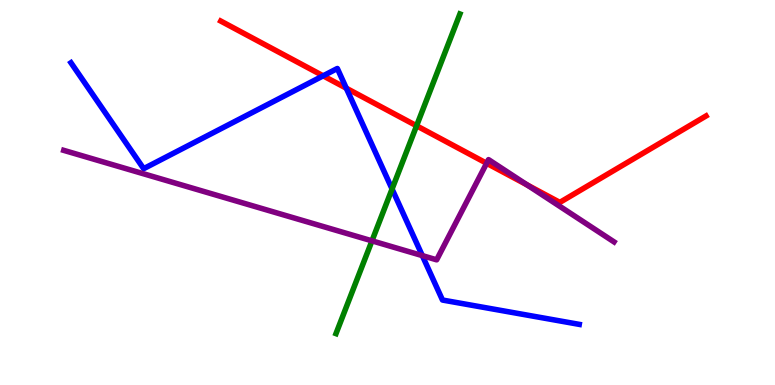[{'lines': ['blue', 'red'], 'intersections': [{'x': 4.17, 'y': 8.03}, {'x': 4.47, 'y': 7.71}]}, {'lines': ['green', 'red'], 'intersections': [{'x': 5.38, 'y': 6.73}]}, {'lines': ['purple', 'red'], 'intersections': [{'x': 6.28, 'y': 5.76}, {'x': 6.8, 'y': 5.2}]}, {'lines': ['blue', 'green'], 'intersections': [{'x': 5.06, 'y': 5.09}]}, {'lines': ['blue', 'purple'], 'intersections': [{'x': 5.45, 'y': 3.36}]}, {'lines': ['green', 'purple'], 'intersections': [{'x': 4.8, 'y': 3.74}]}]